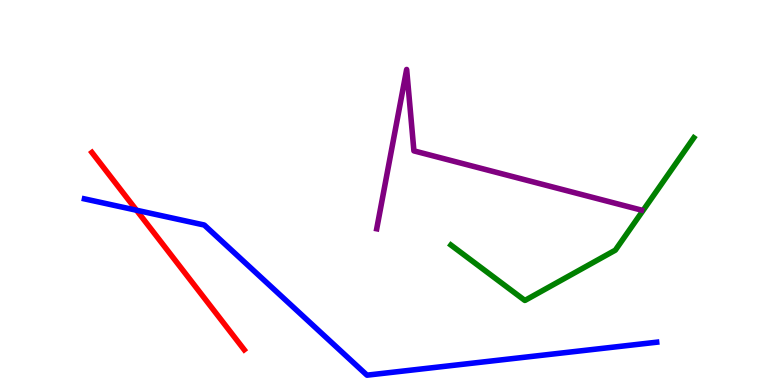[{'lines': ['blue', 'red'], 'intersections': [{'x': 1.76, 'y': 4.54}]}, {'lines': ['green', 'red'], 'intersections': []}, {'lines': ['purple', 'red'], 'intersections': []}, {'lines': ['blue', 'green'], 'intersections': []}, {'lines': ['blue', 'purple'], 'intersections': []}, {'lines': ['green', 'purple'], 'intersections': []}]